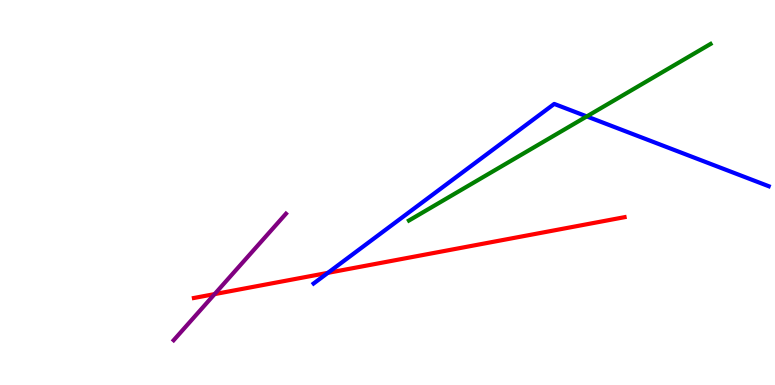[{'lines': ['blue', 'red'], 'intersections': [{'x': 4.23, 'y': 2.91}]}, {'lines': ['green', 'red'], 'intersections': []}, {'lines': ['purple', 'red'], 'intersections': [{'x': 2.77, 'y': 2.36}]}, {'lines': ['blue', 'green'], 'intersections': [{'x': 7.57, 'y': 6.98}]}, {'lines': ['blue', 'purple'], 'intersections': []}, {'lines': ['green', 'purple'], 'intersections': []}]